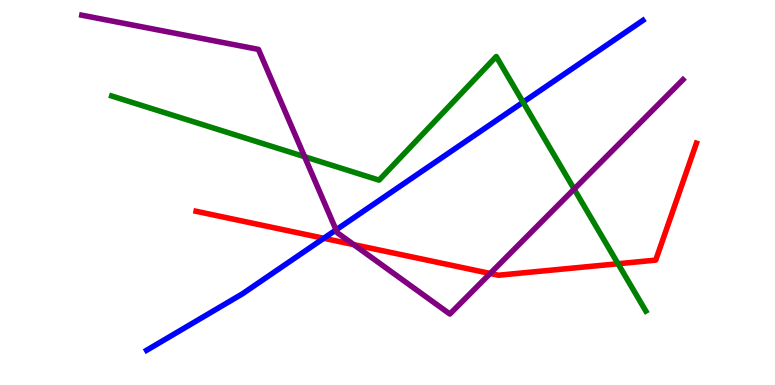[{'lines': ['blue', 'red'], 'intersections': [{'x': 4.18, 'y': 3.81}]}, {'lines': ['green', 'red'], 'intersections': [{'x': 7.97, 'y': 3.15}]}, {'lines': ['purple', 'red'], 'intersections': [{'x': 4.56, 'y': 3.65}, {'x': 6.32, 'y': 2.9}]}, {'lines': ['blue', 'green'], 'intersections': [{'x': 6.75, 'y': 7.35}]}, {'lines': ['blue', 'purple'], 'intersections': [{'x': 4.34, 'y': 4.03}]}, {'lines': ['green', 'purple'], 'intersections': [{'x': 3.93, 'y': 5.93}, {'x': 7.41, 'y': 5.09}]}]